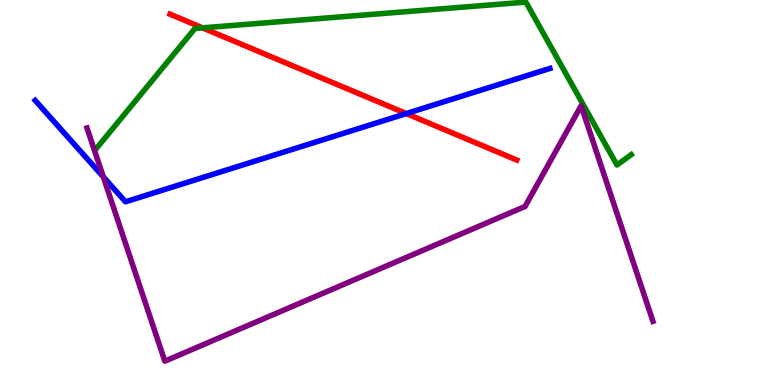[{'lines': ['blue', 'red'], 'intersections': [{'x': 5.24, 'y': 7.05}]}, {'lines': ['green', 'red'], 'intersections': [{'x': 2.61, 'y': 9.28}]}, {'lines': ['purple', 'red'], 'intersections': []}, {'lines': ['blue', 'green'], 'intersections': []}, {'lines': ['blue', 'purple'], 'intersections': [{'x': 1.33, 'y': 5.41}]}, {'lines': ['green', 'purple'], 'intersections': []}]